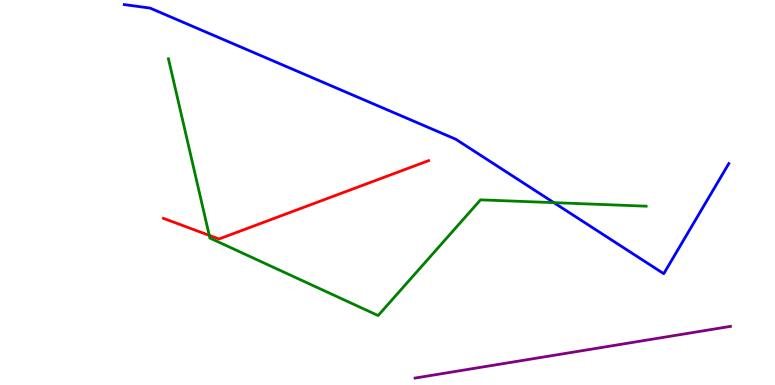[{'lines': ['blue', 'red'], 'intersections': []}, {'lines': ['green', 'red'], 'intersections': [{'x': 2.7, 'y': 3.89}]}, {'lines': ['purple', 'red'], 'intersections': []}, {'lines': ['blue', 'green'], 'intersections': [{'x': 7.15, 'y': 4.74}]}, {'lines': ['blue', 'purple'], 'intersections': []}, {'lines': ['green', 'purple'], 'intersections': []}]